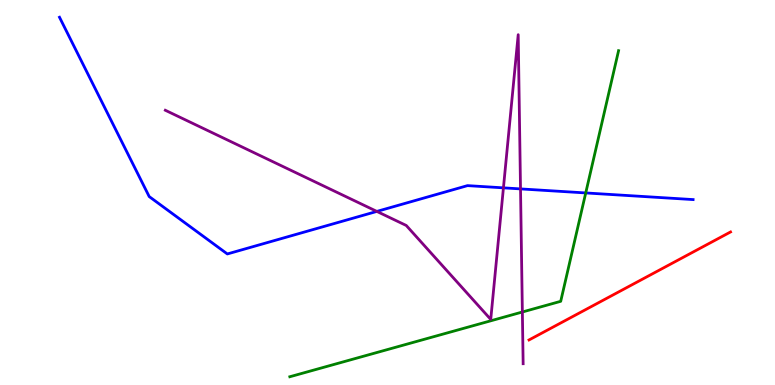[{'lines': ['blue', 'red'], 'intersections': []}, {'lines': ['green', 'red'], 'intersections': []}, {'lines': ['purple', 'red'], 'intersections': []}, {'lines': ['blue', 'green'], 'intersections': [{'x': 7.56, 'y': 4.99}]}, {'lines': ['blue', 'purple'], 'intersections': [{'x': 4.86, 'y': 4.51}, {'x': 6.5, 'y': 5.12}, {'x': 6.72, 'y': 5.09}]}, {'lines': ['green', 'purple'], 'intersections': [{'x': 6.74, 'y': 1.9}]}]